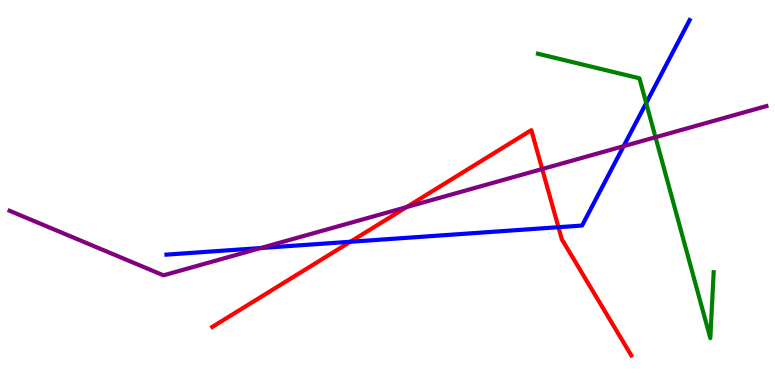[{'lines': ['blue', 'red'], 'intersections': [{'x': 4.52, 'y': 3.72}, {'x': 7.21, 'y': 4.1}]}, {'lines': ['green', 'red'], 'intersections': []}, {'lines': ['purple', 'red'], 'intersections': [{'x': 5.25, 'y': 4.62}, {'x': 7.0, 'y': 5.61}]}, {'lines': ['blue', 'green'], 'intersections': [{'x': 8.34, 'y': 7.32}]}, {'lines': ['blue', 'purple'], 'intersections': [{'x': 3.36, 'y': 3.56}, {'x': 8.05, 'y': 6.2}]}, {'lines': ['green', 'purple'], 'intersections': [{'x': 8.46, 'y': 6.44}]}]